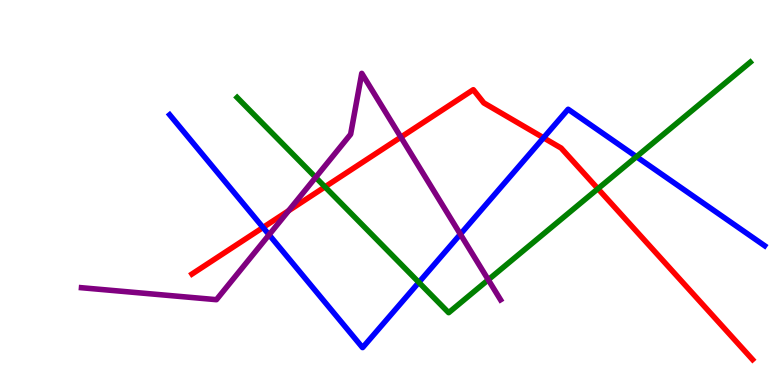[{'lines': ['blue', 'red'], 'intersections': [{'x': 3.39, 'y': 4.09}, {'x': 7.01, 'y': 6.42}]}, {'lines': ['green', 'red'], 'intersections': [{'x': 4.19, 'y': 5.15}, {'x': 7.72, 'y': 5.1}]}, {'lines': ['purple', 'red'], 'intersections': [{'x': 3.72, 'y': 4.53}, {'x': 5.17, 'y': 6.44}]}, {'lines': ['blue', 'green'], 'intersections': [{'x': 5.4, 'y': 2.67}, {'x': 8.21, 'y': 5.93}]}, {'lines': ['blue', 'purple'], 'intersections': [{'x': 3.47, 'y': 3.9}, {'x': 5.94, 'y': 3.92}]}, {'lines': ['green', 'purple'], 'intersections': [{'x': 4.07, 'y': 5.39}, {'x': 6.3, 'y': 2.73}]}]